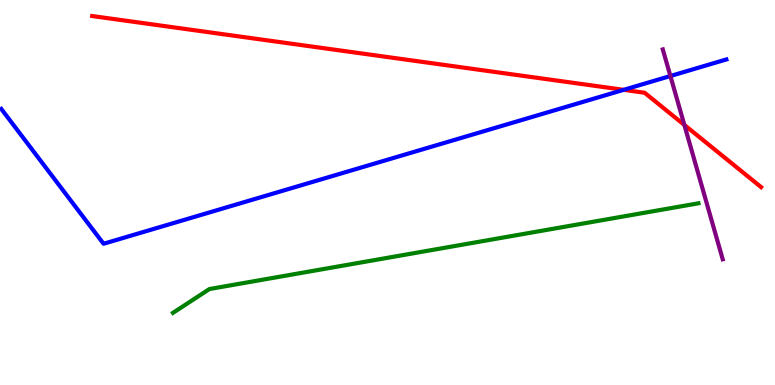[{'lines': ['blue', 'red'], 'intersections': [{'x': 8.05, 'y': 7.67}]}, {'lines': ['green', 'red'], 'intersections': []}, {'lines': ['purple', 'red'], 'intersections': [{'x': 8.83, 'y': 6.75}]}, {'lines': ['blue', 'green'], 'intersections': []}, {'lines': ['blue', 'purple'], 'intersections': [{'x': 8.65, 'y': 8.03}]}, {'lines': ['green', 'purple'], 'intersections': []}]